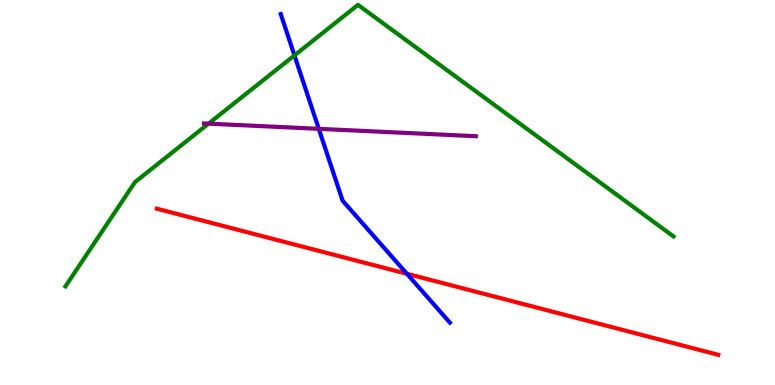[{'lines': ['blue', 'red'], 'intersections': [{'x': 5.25, 'y': 2.89}]}, {'lines': ['green', 'red'], 'intersections': []}, {'lines': ['purple', 'red'], 'intersections': []}, {'lines': ['blue', 'green'], 'intersections': [{'x': 3.8, 'y': 8.56}]}, {'lines': ['blue', 'purple'], 'intersections': [{'x': 4.11, 'y': 6.65}]}, {'lines': ['green', 'purple'], 'intersections': [{'x': 2.69, 'y': 6.79}]}]